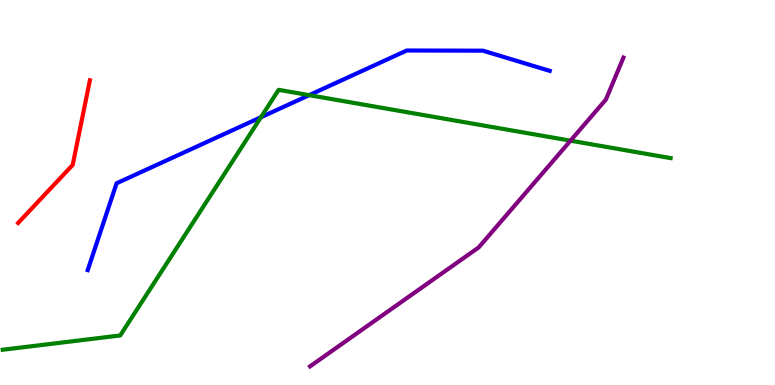[{'lines': ['blue', 'red'], 'intersections': []}, {'lines': ['green', 'red'], 'intersections': []}, {'lines': ['purple', 'red'], 'intersections': []}, {'lines': ['blue', 'green'], 'intersections': [{'x': 3.37, 'y': 6.96}, {'x': 3.99, 'y': 7.53}]}, {'lines': ['blue', 'purple'], 'intersections': []}, {'lines': ['green', 'purple'], 'intersections': [{'x': 7.36, 'y': 6.35}]}]